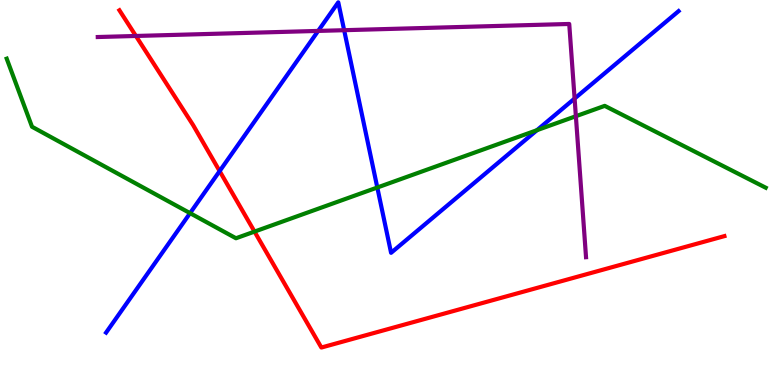[{'lines': ['blue', 'red'], 'intersections': [{'x': 2.83, 'y': 5.56}]}, {'lines': ['green', 'red'], 'intersections': [{'x': 3.28, 'y': 3.98}]}, {'lines': ['purple', 'red'], 'intersections': [{'x': 1.75, 'y': 9.07}]}, {'lines': ['blue', 'green'], 'intersections': [{'x': 2.45, 'y': 4.46}, {'x': 4.87, 'y': 5.13}, {'x': 6.93, 'y': 6.62}]}, {'lines': ['blue', 'purple'], 'intersections': [{'x': 4.11, 'y': 9.2}, {'x': 4.44, 'y': 9.22}, {'x': 7.41, 'y': 7.44}]}, {'lines': ['green', 'purple'], 'intersections': [{'x': 7.43, 'y': 6.98}]}]